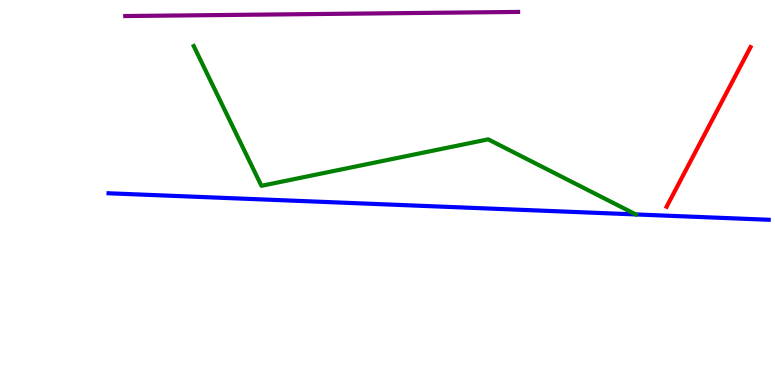[{'lines': ['blue', 'red'], 'intersections': []}, {'lines': ['green', 'red'], 'intersections': []}, {'lines': ['purple', 'red'], 'intersections': []}, {'lines': ['blue', 'green'], 'intersections': []}, {'lines': ['blue', 'purple'], 'intersections': []}, {'lines': ['green', 'purple'], 'intersections': []}]